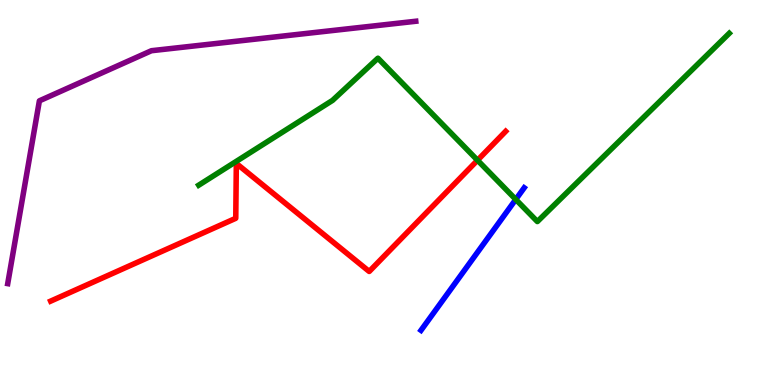[{'lines': ['blue', 'red'], 'intersections': []}, {'lines': ['green', 'red'], 'intersections': [{'x': 6.16, 'y': 5.84}]}, {'lines': ['purple', 'red'], 'intersections': []}, {'lines': ['blue', 'green'], 'intersections': [{'x': 6.66, 'y': 4.82}]}, {'lines': ['blue', 'purple'], 'intersections': []}, {'lines': ['green', 'purple'], 'intersections': []}]